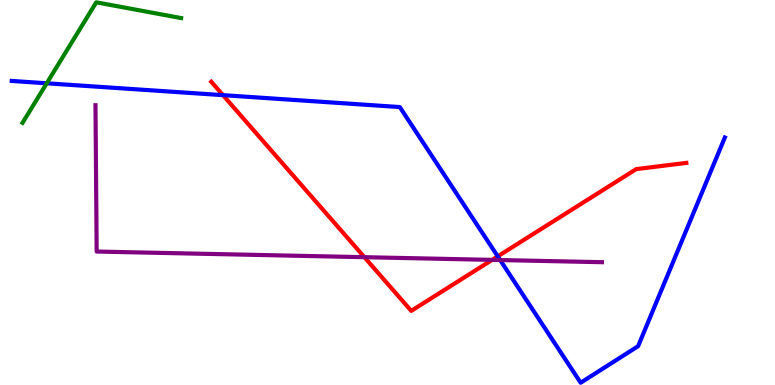[{'lines': ['blue', 'red'], 'intersections': [{'x': 2.88, 'y': 7.53}, {'x': 6.42, 'y': 3.34}]}, {'lines': ['green', 'red'], 'intersections': []}, {'lines': ['purple', 'red'], 'intersections': [{'x': 4.7, 'y': 3.32}, {'x': 6.35, 'y': 3.25}]}, {'lines': ['blue', 'green'], 'intersections': [{'x': 0.603, 'y': 7.84}]}, {'lines': ['blue', 'purple'], 'intersections': [{'x': 6.45, 'y': 3.25}]}, {'lines': ['green', 'purple'], 'intersections': []}]